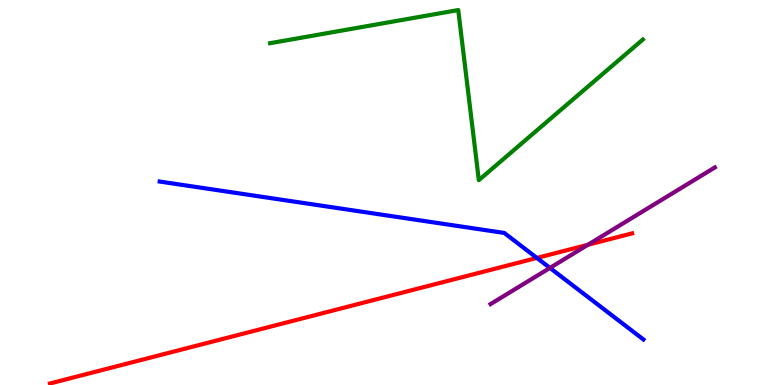[{'lines': ['blue', 'red'], 'intersections': [{'x': 6.93, 'y': 3.3}]}, {'lines': ['green', 'red'], 'intersections': []}, {'lines': ['purple', 'red'], 'intersections': [{'x': 7.59, 'y': 3.64}]}, {'lines': ['blue', 'green'], 'intersections': []}, {'lines': ['blue', 'purple'], 'intersections': [{'x': 7.1, 'y': 3.04}]}, {'lines': ['green', 'purple'], 'intersections': []}]